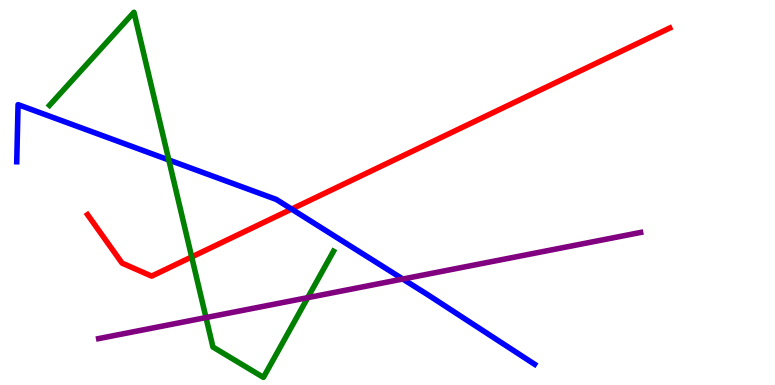[{'lines': ['blue', 'red'], 'intersections': [{'x': 3.76, 'y': 4.57}]}, {'lines': ['green', 'red'], 'intersections': [{'x': 2.47, 'y': 3.33}]}, {'lines': ['purple', 'red'], 'intersections': []}, {'lines': ['blue', 'green'], 'intersections': [{'x': 2.18, 'y': 5.84}]}, {'lines': ['blue', 'purple'], 'intersections': [{'x': 5.2, 'y': 2.75}]}, {'lines': ['green', 'purple'], 'intersections': [{'x': 2.66, 'y': 1.75}, {'x': 3.97, 'y': 2.27}]}]